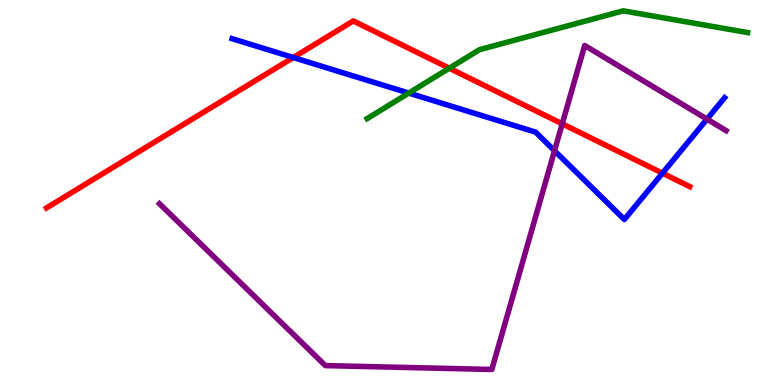[{'lines': ['blue', 'red'], 'intersections': [{'x': 3.78, 'y': 8.51}, {'x': 8.55, 'y': 5.5}]}, {'lines': ['green', 'red'], 'intersections': [{'x': 5.8, 'y': 8.23}]}, {'lines': ['purple', 'red'], 'intersections': [{'x': 7.25, 'y': 6.78}]}, {'lines': ['blue', 'green'], 'intersections': [{'x': 5.27, 'y': 7.58}]}, {'lines': ['blue', 'purple'], 'intersections': [{'x': 7.16, 'y': 6.08}, {'x': 9.12, 'y': 6.91}]}, {'lines': ['green', 'purple'], 'intersections': []}]